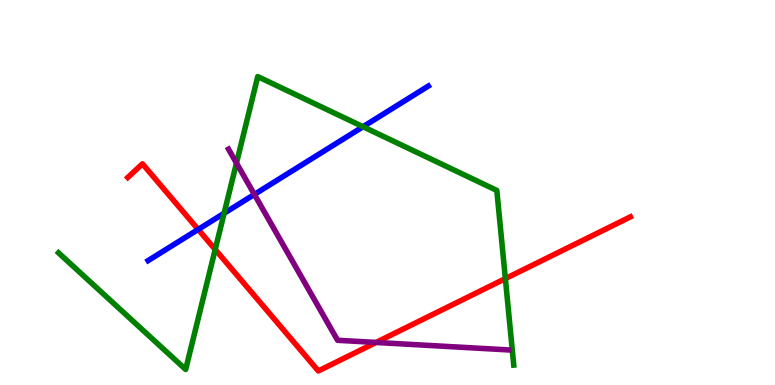[{'lines': ['blue', 'red'], 'intersections': [{'x': 2.56, 'y': 4.04}]}, {'lines': ['green', 'red'], 'intersections': [{'x': 2.78, 'y': 3.52}, {'x': 6.52, 'y': 2.76}]}, {'lines': ['purple', 'red'], 'intersections': [{'x': 4.85, 'y': 1.11}]}, {'lines': ['blue', 'green'], 'intersections': [{'x': 2.89, 'y': 4.46}, {'x': 4.68, 'y': 6.71}]}, {'lines': ['blue', 'purple'], 'intersections': [{'x': 3.28, 'y': 4.95}]}, {'lines': ['green', 'purple'], 'intersections': [{'x': 3.05, 'y': 5.76}]}]